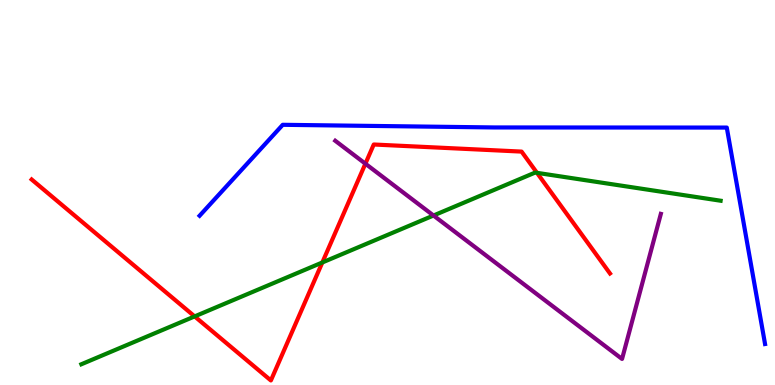[{'lines': ['blue', 'red'], 'intersections': []}, {'lines': ['green', 'red'], 'intersections': [{'x': 2.51, 'y': 1.78}, {'x': 4.16, 'y': 3.18}, {'x': 6.93, 'y': 5.51}]}, {'lines': ['purple', 'red'], 'intersections': [{'x': 4.71, 'y': 5.75}]}, {'lines': ['blue', 'green'], 'intersections': []}, {'lines': ['blue', 'purple'], 'intersections': []}, {'lines': ['green', 'purple'], 'intersections': [{'x': 5.59, 'y': 4.4}]}]